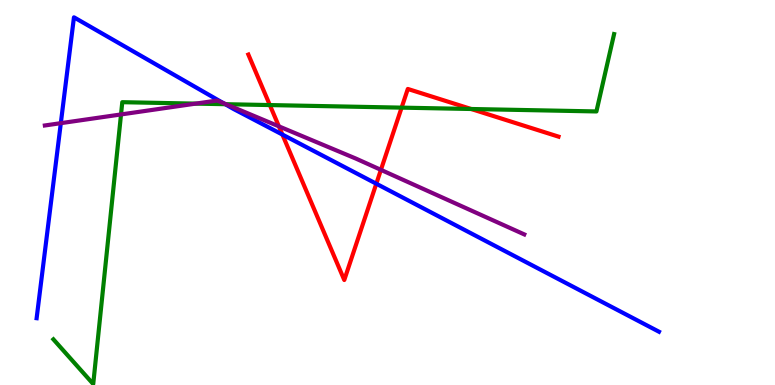[{'lines': ['blue', 'red'], 'intersections': [{'x': 3.64, 'y': 6.51}, {'x': 4.86, 'y': 5.23}]}, {'lines': ['green', 'red'], 'intersections': [{'x': 3.48, 'y': 7.27}, {'x': 5.18, 'y': 7.2}, {'x': 6.08, 'y': 7.17}]}, {'lines': ['purple', 'red'], 'intersections': [{'x': 3.6, 'y': 6.72}, {'x': 4.92, 'y': 5.59}]}, {'lines': ['blue', 'green'], 'intersections': [{'x': 2.91, 'y': 7.29}]}, {'lines': ['blue', 'purple'], 'intersections': [{'x': 0.785, 'y': 6.8}, {'x': 2.88, 'y': 7.32}]}, {'lines': ['green', 'purple'], 'intersections': [{'x': 1.56, 'y': 7.03}, {'x': 2.53, 'y': 7.31}, {'x': 2.92, 'y': 7.29}]}]